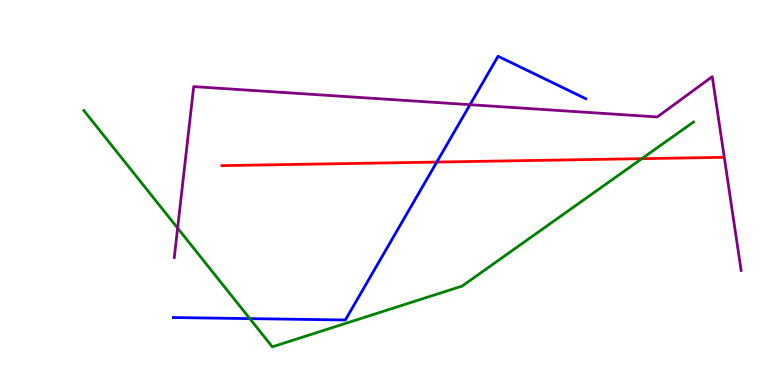[{'lines': ['blue', 'red'], 'intersections': [{'x': 5.64, 'y': 5.79}]}, {'lines': ['green', 'red'], 'intersections': [{'x': 8.28, 'y': 5.88}]}, {'lines': ['purple', 'red'], 'intersections': []}, {'lines': ['blue', 'green'], 'intersections': [{'x': 3.22, 'y': 1.72}]}, {'lines': ['blue', 'purple'], 'intersections': [{'x': 6.06, 'y': 7.28}]}, {'lines': ['green', 'purple'], 'intersections': [{'x': 2.29, 'y': 4.08}]}]